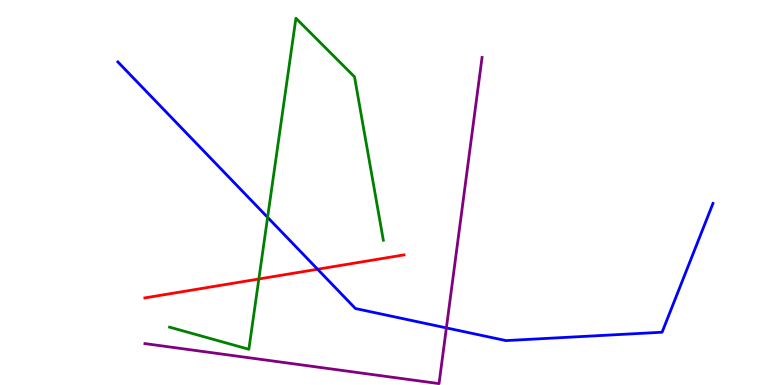[{'lines': ['blue', 'red'], 'intersections': [{'x': 4.1, 'y': 3.01}]}, {'lines': ['green', 'red'], 'intersections': [{'x': 3.34, 'y': 2.75}]}, {'lines': ['purple', 'red'], 'intersections': []}, {'lines': ['blue', 'green'], 'intersections': [{'x': 3.45, 'y': 4.35}]}, {'lines': ['blue', 'purple'], 'intersections': [{'x': 5.76, 'y': 1.48}]}, {'lines': ['green', 'purple'], 'intersections': []}]